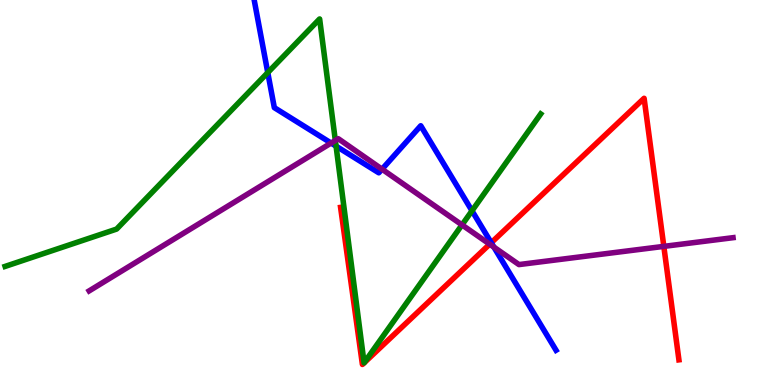[{'lines': ['blue', 'red'], 'intersections': [{'x': 6.34, 'y': 3.7}]}, {'lines': ['green', 'red'], 'intersections': []}, {'lines': ['purple', 'red'], 'intersections': [{'x': 6.32, 'y': 3.66}, {'x': 8.57, 'y': 3.6}]}, {'lines': ['blue', 'green'], 'intersections': [{'x': 3.46, 'y': 8.11}, {'x': 4.34, 'y': 6.2}, {'x': 6.09, 'y': 4.53}]}, {'lines': ['blue', 'purple'], 'intersections': [{'x': 4.27, 'y': 6.28}, {'x': 4.93, 'y': 5.61}, {'x': 6.37, 'y': 3.58}]}, {'lines': ['green', 'purple'], 'intersections': [{'x': 4.33, 'y': 6.35}, {'x': 5.96, 'y': 4.16}]}]